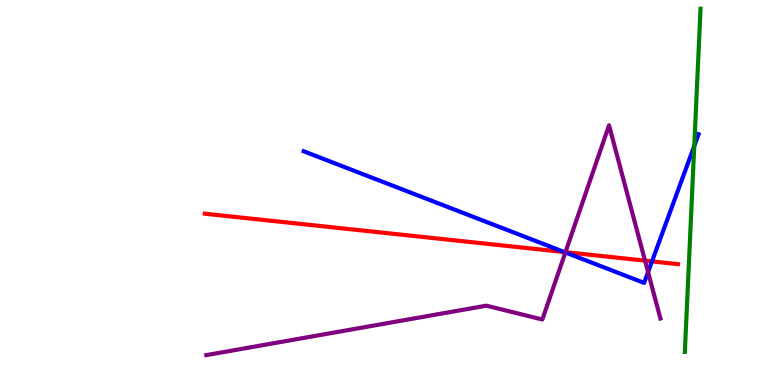[{'lines': ['blue', 'red'], 'intersections': [{'x': 7.28, 'y': 3.45}, {'x': 8.41, 'y': 3.21}]}, {'lines': ['green', 'red'], 'intersections': []}, {'lines': ['purple', 'red'], 'intersections': [{'x': 7.3, 'y': 3.45}, {'x': 8.32, 'y': 3.23}]}, {'lines': ['blue', 'green'], 'intersections': [{'x': 8.96, 'y': 6.21}]}, {'lines': ['blue', 'purple'], 'intersections': [{'x': 7.3, 'y': 3.44}, {'x': 8.36, 'y': 2.93}]}, {'lines': ['green', 'purple'], 'intersections': []}]